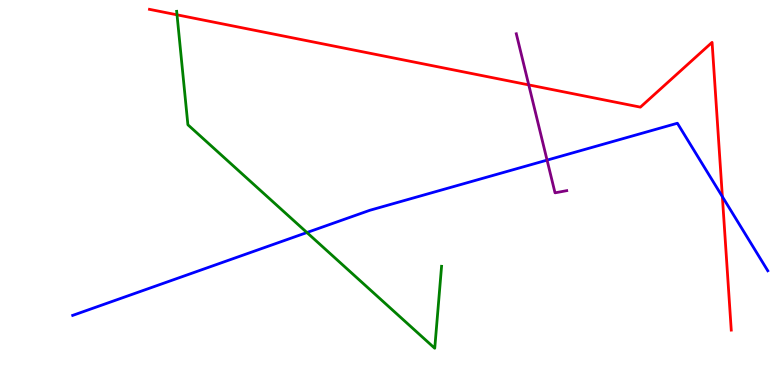[{'lines': ['blue', 'red'], 'intersections': [{'x': 9.32, 'y': 4.89}]}, {'lines': ['green', 'red'], 'intersections': [{'x': 2.28, 'y': 9.61}]}, {'lines': ['purple', 'red'], 'intersections': [{'x': 6.82, 'y': 7.79}]}, {'lines': ['blue', 'green'], 'intersections': [{'x': 3.96, 'y': 3.96}]}, {'lines': ['blue', 'purple'], 'intersections': [{'x': 7.06, 'y': 5.84}]}, {'lines': ['green', 'purple'], 'intersections': []}]